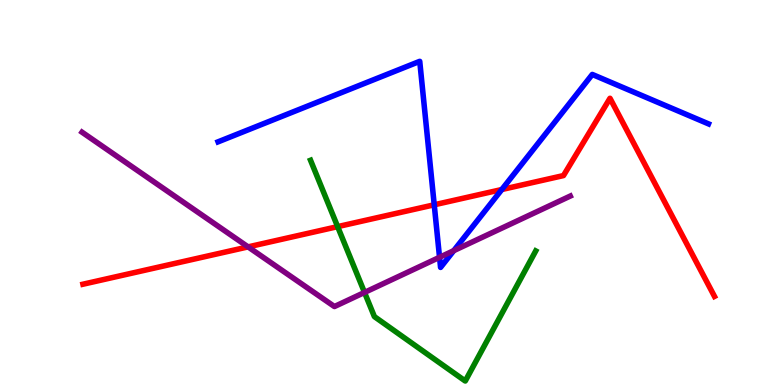[{'lines': ['blue', 'red'], 'intersections': [{'x': 5.6, 'y': 4.68}, {'x': 6.47, 'y': 5.08}]}, {'lines': ['green', 'red'], 'intersections': [{'x': 4.36, 'y': 4.11}]}, {'lines': ['purple', 'red'], 'intersections': [{'x': 3.2, 'y': 3.59}]}, {'lines': ['blue', 'green'], 'intersections': []}, {'lines': ['blue', 'purple'], 'intersections': [{'x': 5.67, 'y': 3.32}, {'x': 5.85, 'y': 3.49}]}, {'lines': ['green', 'purple'], 'intersections': [{'x': 4.7, 'y': 2.4}]}]